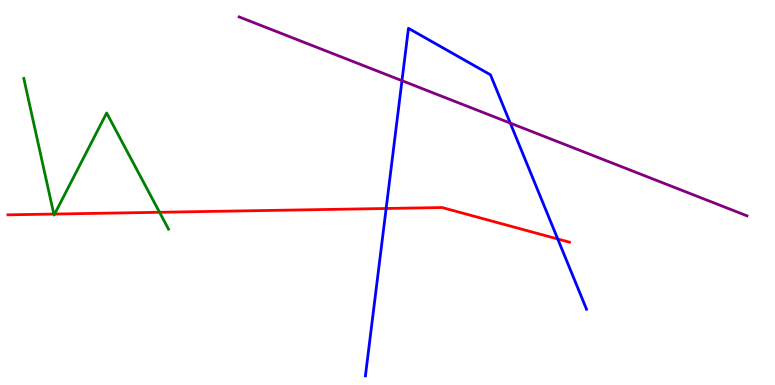[{'lines': ['blue', 'red'], 'intersections': [{'x': 4.98, 'y': 4.59}, {'x': 7.2, 'y': 3.79}]}, {'lines': ['green', 'red'], 'intersections': [{'x': 0.695, 'y': 4.44}, {'x': 0.705, 'y': 4.44}, {'x': 2.06, 'y': 4.49}]}, {'lines': ['purple', 'red'], 'intersections': []}, {'lines': ['blue', 'green'], 'intersections': []}, {'lines': ['blue', 'purple'], 'intersections': [{'x': 5.19, 'y': 7.9}, {'x': 6.58, 'y': 6.8}]}, {'lines': ['green', 'purple'], 'intersections': []}]